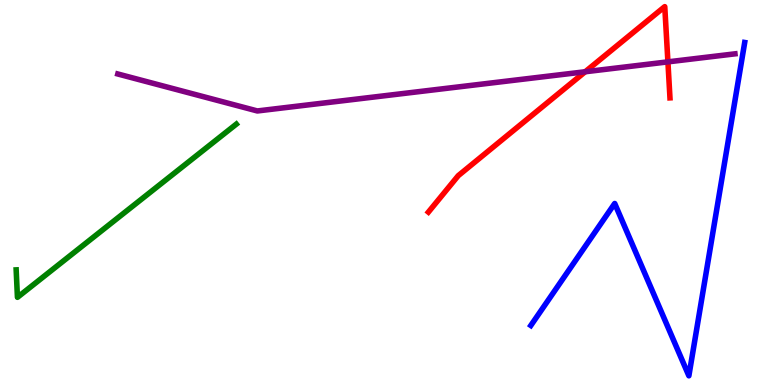[{'lines': ['blue', 'red'], 'intersections': []}, {'lines': ['green', 'red'], 'intersections': []}, {'lines': ['purple', 'red'], 'intersections': [{'x': 7.55, 'y': 8.14}, {'x': 8.62, 'y': 8.39}]}, {'lines': ['blue', 'green'], 'intersections': []}, {'lines': ['blue', 'purple'], 'intersections': []}, {'lines': ['green', 'purple'], 'intersections': []}]